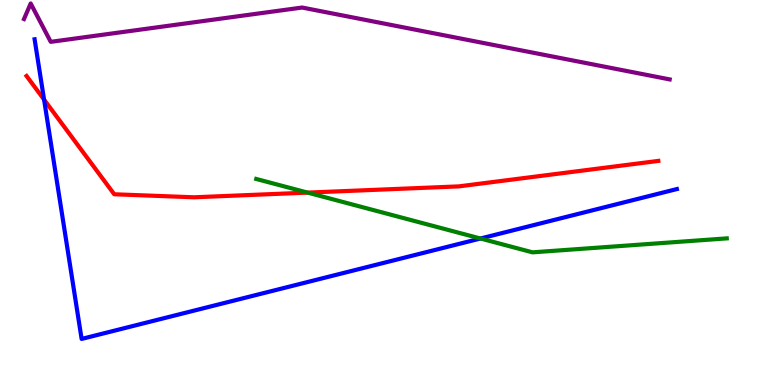[{'lines': ['blue', 'red'], 'intersections': [{'x': 0.569, 'y': 7.41}]}, {'lines': ['green', 'red'], 'intersections': [{'x': 3.97, 'y': 5.0}]}, {'lines': ['purple', 'red'], 'intersections': []}, {'lines': ['blue', 'green'], 'intersections': [{'x': 6.2, 'y': 3.8}]}, {'lines': ['blue', 'purple'], 'intersections': []}, {'lines': ['green', 'purple'], 'intersections': []}]